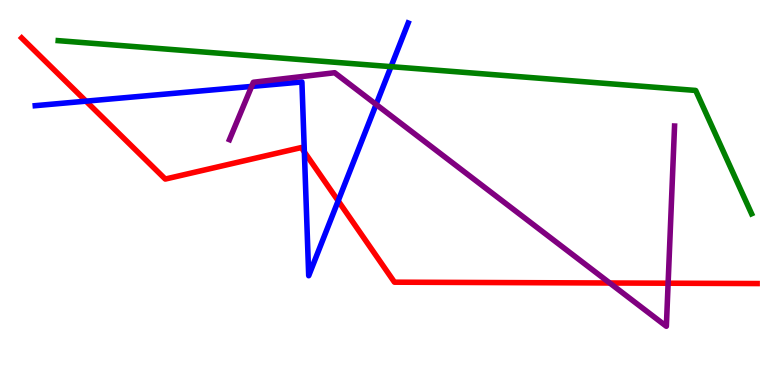[{'lines': ['blue', 'red'], 'intersections': [{'x': 1.11, 'y': 7.37}, {'x': 3.93, 'y': 6.05}, {'x': 4.36, 'y': 4.78}]}, {'lines': ['green', 'red'], 'intersections': []}, {'lines': ['purple', 'red'], 'intersections': [{'x': 7.87, 'y': 2.65}, {'x': 8.62, 'y': 2.64}]}, {'lines': ['blue', 'green'], 'intersections': [{'x': 5.05, 'y': 8.27}]}, {'lines': ['blue', 'purple'], 'intersections': [{'x': 3.25, 'y': 7.76}, {'x': 4.85, 'y': 7.29}]}, {'lines': ['green', 'purple'], 'intersections': []}]